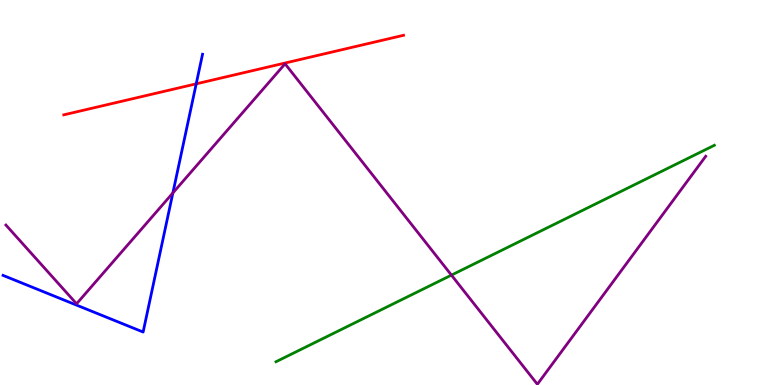[{'lines': ['blue', 'red'], 'intersections': [{'x': 2.53, 'y': 7.82}]}, {'lines': ['green', 'red'], 'intersections': []}, {'lines': ['purple', 'red'], 'intersections': []}, {'lines': ['blue', 'green'], 'intersections': []}, {'lines': ['blue', 'purple'], 'intersections': [{'x': 2.23, 'y': 4.99}]}, {'lines': ['green', 'purple'], 'intersections': [{'x': 5.82, 'y': 2.85}]}]